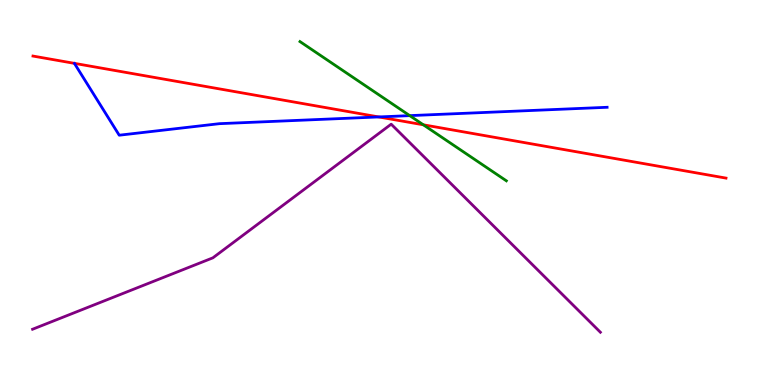[{'lines': ['blue', 'red'], 'intersections': [{'x': 4.89, 'y': 6.96}]}, {'lines': ['green', 'red'], 'intersections': [{'x': 5.46, 'y': 6.76}]}, {'lines': ['purple', 'red'], 'intersections': []}, {'lines': ['blue', 'green'], 'intersections': [{'x': 5.29, 'y': 7.0}]}, {'lines': ['blue', 'purple'], 'intersections': []}, {'lines': ['green', 'purple'], 'intersections': []}]